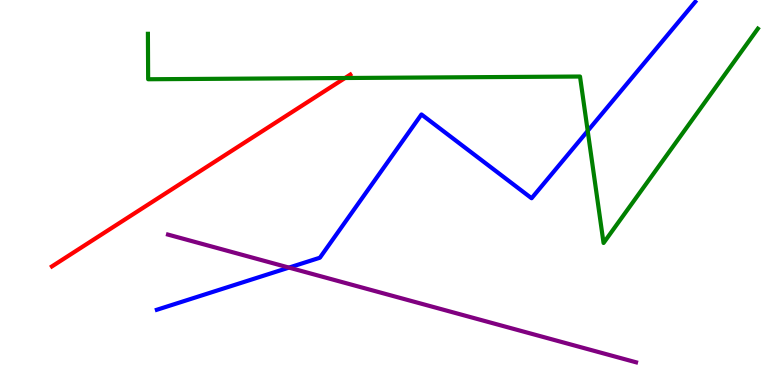[{'lines': ['blue', 'red'], 'intersections': []}, {'lines': ['green', 'red'], 'intersections': [{'x': 4.45, 'y': 7.97}]}, {'lines': ['purple', 'red'], 'intersections': []}, {'lines': ['blue', 'green'], 'intersections': [{'x': 7.58, 'y': 6.6}]}, {'lines': ['blue', 'purple'], 'intersections': [{'x': 3.73, 'y': 3.05}]}, {'lines': ['green', 'purple'], 'intersections': []}]